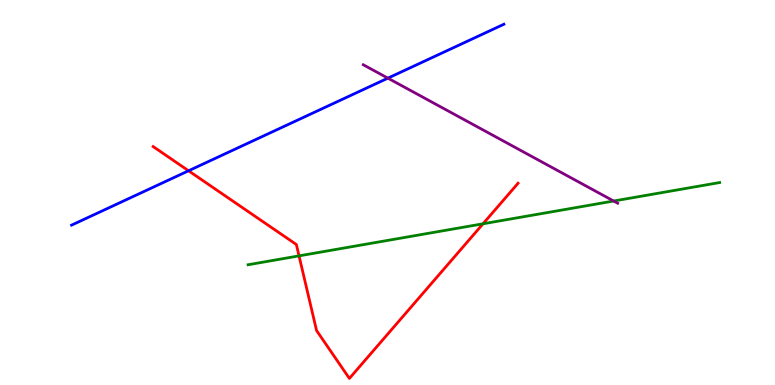[{'lines': ['blue', 'red'], 'intersections': [{'x': 2.43, 'y': 5.56}]}, {'lines': ['green', 'red'], 'intersections': [{'x': 3.86, 'y': 3.35}, {'x': 6.23, 'y': 4.19}]}, {'lines': ['purple', 'red'], 'intersections': []}, {'lines': ['blue', 'green'], 'intersections': []}, {'lines': ['blue', 'purple'], 'intersections': [{'x': 5.01, 'y': 7.97}]}, {'lines': ['green', 'purple'], 'intersections': [{'x': 7.92, 'y': 4.78}]}]